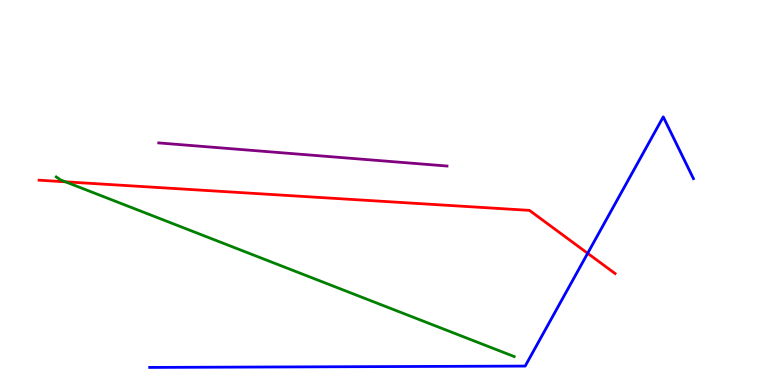[{'lines': ['blue', 'red'], 'intersections': [{'x': 7.58, 'y': 3.42}]}, {'lines': ['green', 'red'], 'intersections': [{'x': 0.845, 'y': 5.28}]}, {'lines': ['purple', 'red'], 'intersections': []}, {'lines': ['blue', 'green'], 'intersections': []}, {'lines': ['blue', 'purple'], 'intersections': []}, {'lines': ['green', 'purple'], 'intersections': []}]